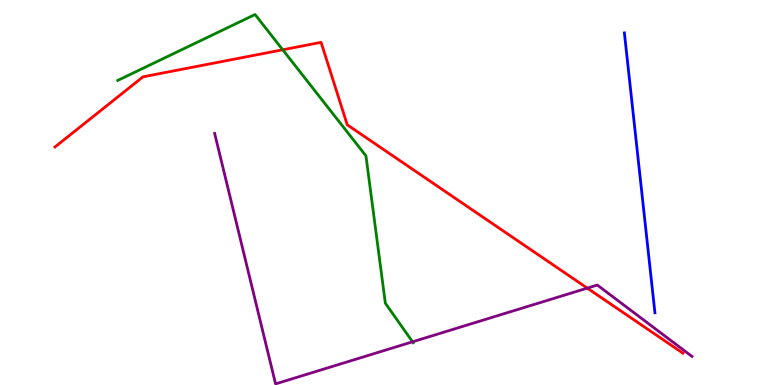[{'lines': ['blue', 'red'], 'intersections': []}, {'lines': ['green', 'red'], 'intersections': [{'x': 3.65, 'y': 8.71}]}, {'lines': ['purple', 'red'], 'intersections': [{'x': 7.58, 'y': 2.52}]}, {'lines': ['blue', 'green'], 'intersections': []}, {'lines': ['blue', 'purple'], 'intersections': []}, {'lines': ['green', 'purple'], 'intersections': [{'x': 5.32, 'y': 1.12}]}]